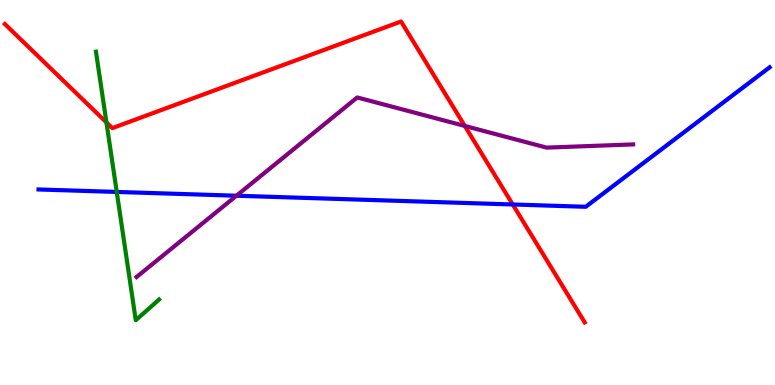[{'lines': ['blue', 'red'], 'intersections': [{'x': 6.62, 'y': 4.69}]}, {'lines': ['green', 'red'], 'intersections': [{'x': 1.37, 'y': 6.82}]}, {'lines': ['purple', 'red'], 'intersections': [{'x': 6.0, 'y': 6.73}]}, {'lines': ['blue', 'green'], 'intersections': [{'x': 1.51, 'y': 5.01}]}, {'lines': ['blue', 'purple'], 'intersections': [{'x': 3.05, 'y': 4.92}]}, {'lines': ['green', 'purple'], 'intersections': []}]